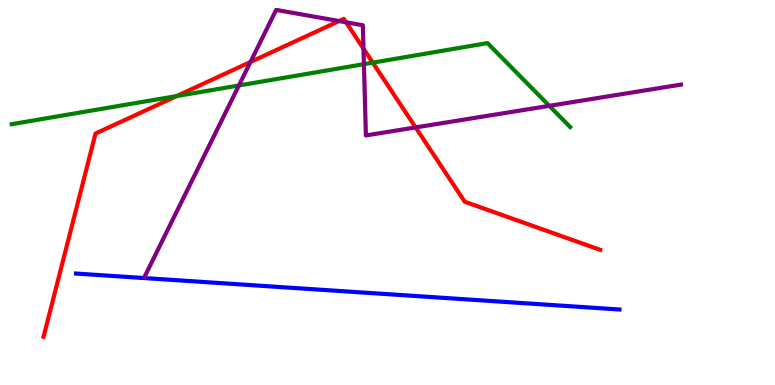[{'lines': ['blue', 'red'], 'intersections': []}, {'lines': ['green', 'red'], 'intersections': [{'x': 2.28, 'y': 7.5}, {'x': 4.81, 'y': 8.37}]}, {'lines': ['purple', 'red'], 'intersections': [{'x': 3.23, 'y': 8.39}, {'x': 4.38, 'y': 9.45}, {'x': 4.47, 'y': 9.42}, {'x': 4.69, 'y': 8.74}, {'x': 5.36, 'y': 6.69}]}, {'lines': ['blue', 'green'], 'intersections': []}, {'lines': ['blue', 'purple'], 'intersections': []}, {'lines': ['green', 'purple'], 'intersections': [{'x': 3.08, 'y': 7.78}, {'x': 4.7, 'y': 8.33}, {'x': 7.09, 'y': 7.25}]}]